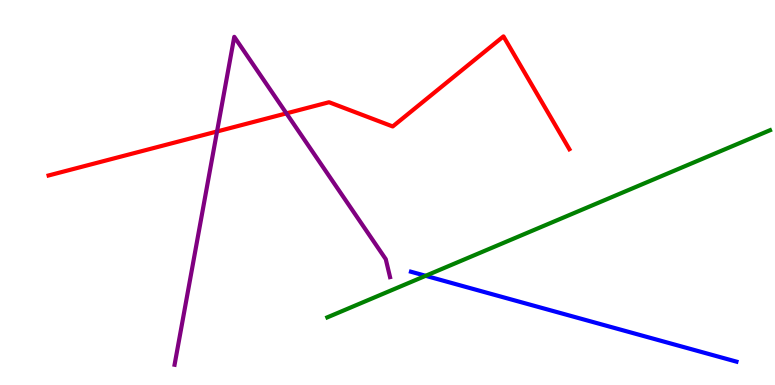[{'lines': ['blue', 'red'], 'intersections': []}, {'lines': ['green', 'red'], 'intersections': []}, {'lines': ['purple', 'red'], 'intersections': [{'x': 2.8, 'y': 6.58}, {'x': 3.7, 'y': 7.06}]}, {'lines': ['blue', 'green'], 'intersections': [{'x': 5.49, 'y': 2.84}]}, {'lines': ['blue', 'purple'], 'intersections': []}, {'lines': ['green', 'purple'], 'intersections': []}]